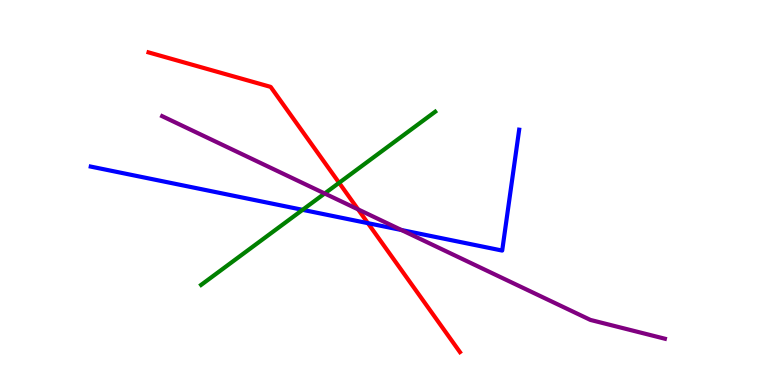[{'lines': ['blue', 'red'], 'intersections': [{'x': 4.75, 'y': 4.2}]}, {'lines': ['green', 'red'], 'intersections': [{'x': 4.38, 'y': 5.25}]}, {'lines': ['purple', 'red'], 'intersections': [{'x': 4.62, 'y': 4.56}]}, {'lines': ['blue', 'green'], 'intersections': [{'x': 3.9, 'y': 4.55}]}, {'lines': ['blue', 'purple'], 'intersections': [{'x': 5.18, 'y': 4.03}]}, {'lines': ['green', 'purple'], 'intersections': [{'x': 4.19, 'y': 4.97}]}]